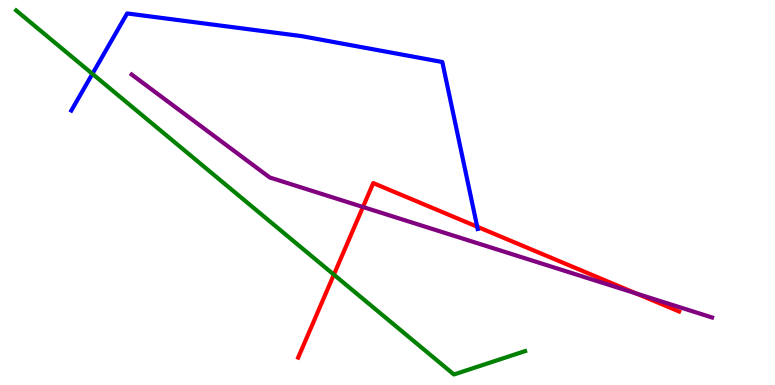[{'lines': ['blue', 'red'], 'intersections': [{'x': 6.16, 'y': 4.11}]}, {'lines': ['green', 'red'], 'intersections': [{'x': 4.31, 'y': 2.87}]}, {'lines': ['purple', 'red'], 'intersections': [{'x': 4.68, 'y': 4.62}, {'x': 8.21, 'y': 2.38}]}, {'lines': ['blue', 'green'], 'intersections': [{'x': 1.19, 'y': 8.08}]}, {'lines': ['blue', 'purple'], 'intersections': []}, {'lines': ['green', 'purple'], 'intersections': []}]